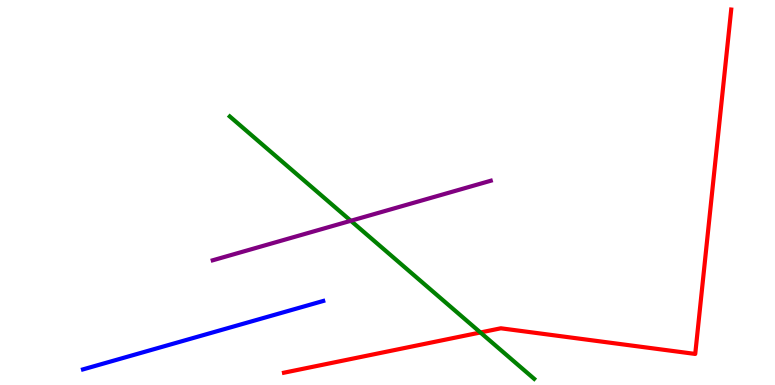[{'lines': ['blue', 'red'], 'intersections': []}, {'lines': ['green', 'red'], 'intersections': [{'x': 6.2, 'y': 1.36}]}, {'lines': ['purple', 'red'], 'intersections': []}, {'lines': ['blue', 'green'], 'intersections': []}, {'lines': ['blue', 'purple'], 'intersections': []}, {'lines': ['green', 'purple'], 'intersections': [{'x': 4.53, 'y': 4.27}]}]